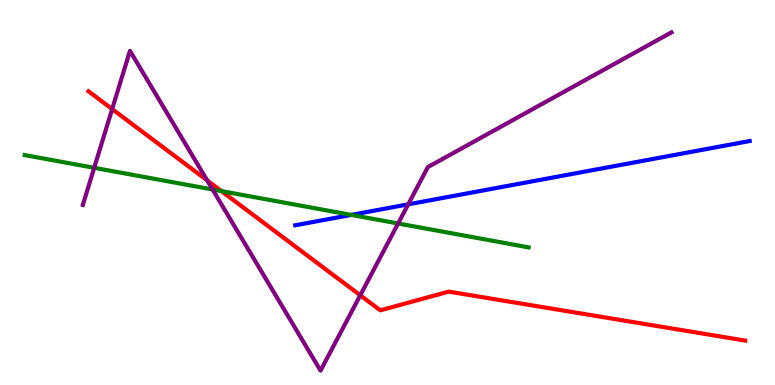[{'lines': ['blue', 'red'], 'intersections': []}, {'lines': ['green', 'red'], 'intersections': [{'x': 2.86, 'y': 5.04}]}, {'lines': ['purple', 'red'], 'intersections': [{'x': 1.45, 'y': 7.17}, {'x': 2.67, 'y': 5.32}, {'x': 4.65, 'y': 2.33}]}, {'lines': ['blue', 'green'], 'intersections': [{'x': 4.53, 'y': 4.42}]}, {'lines': ['blue', 'purple'], 'intersections': [{'x': 5.27, 'y': 4.69}]}, {'lines': ['green', 'purple'], 'intersections': [{'x': 1.22, 'y': 5.64}, {'x': 2.74, 'y': 5.08}, {'x': 5.14, 'y': 4.2}]}]